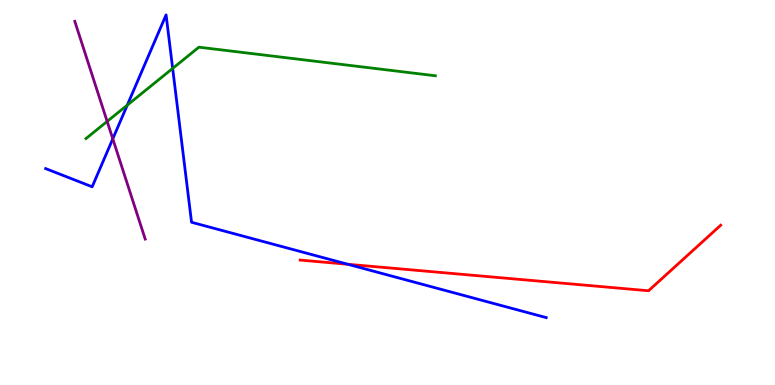[{'lines': ['blue', 'red'], 'intersections': [{'x': 4.49, 'y': 3.14}]}, {'lines': ['green', 'red'], 'intersections': []}, {'lines': ['purple', 'red'], 'intersections': []}, {'lines': ['blue', 'green'], 'intersections': [{'x': 1.64, 'y': 7.27}, {'x': 2.23, 'y': 8.22}]}, {'lines': ['blue', 'purple'], 'intersections': [{'x': 1.46, 'y': 6.39}]}, {'lines': ['green', 'purple'], 'intersections': [{'x': 1.38, 'y': 6.85}]}]